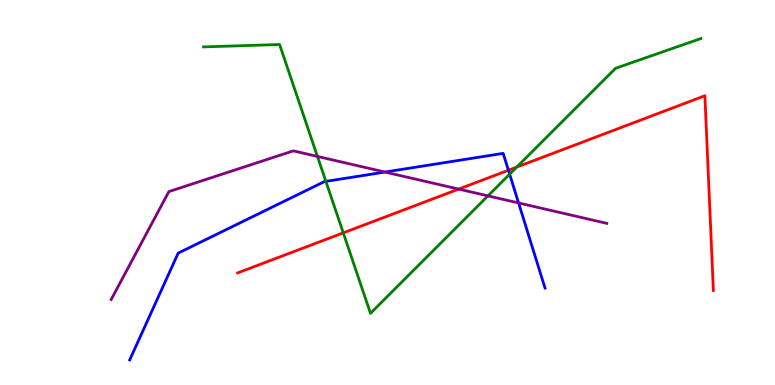[{'lines': ['blue', 'red'], 'intersections': [{'x': 6.56, 'y': 5.58}]}, {'lines': ['green', 'red'], 'intersections': [{'x': 4.43, 'y': 3.95}, {'x': 6.67, 'y': 5.66}]}, {'lines': ['purple', 'red'], 'intersections': [{'x': 5.92, 'y': 5.09}]}, {'lines': ['blue', 'green'], 'intersections': [{'x': 4.2, 'y': 5.29}, {'x': 6.58, 'y': 5.48}]}, {'lines': ['blue', 'purple'], 'intersections': [{'x': 4.97, 'y': 5.53}, {'x': 6.69, 'y': 4.73}]}, {'lines': ['green', 'purple'], 'intersections': [{'x': 4.1, 'y': 5.94}, {'x': 6.3, 'y': 4.91}]}]